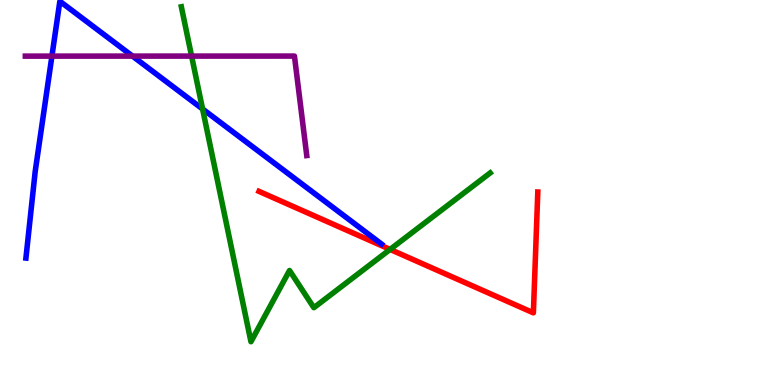[{'lines': ['blue', 'red'], 'intersections': []}, {'lines': ['green', 'red'], 'intersections': [{'x': 5.03, 'y': 3.52}]}, {'lines': ['purple', 'red'], 'intersections': []}, {'lines': ['blue', 'green'], 'intersections': [{'x': 2.61, 'y': 7.17}]}, {'lines': ['blue', 'purple'], 'intersections': [{'x': 0.67, 'y': 8.54}, {'x': 1.71, 'y': 8.54}]}, {'lines': ['green', 'purple'], 'intersections': [{'x': 2.47, 'y': 8.54}]}]